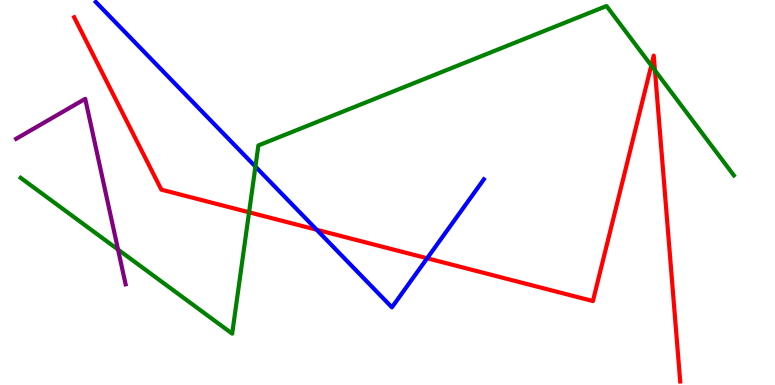[{'lines': ['blue', 'red'], 'intersections': [{'x': 4.09, 'y': 4.03}, {'x': 5.51, 'y': 3.29}]}, {'lines': ['green', 'red'], 'intersections': [{'x': 3.21, 'y': 4.49}, {'x': 8.4, 'y': 8.3}, {'x': 8.45, 'y': 8.17}]}, {'lines': ['purple', 'red'], 'intersections': []}, {'lines': ['blue', 'green'], 'intersections': [{'x': 3.3, 'y': 5.67}]}, {'lines': ['blue', 'purple'], 'intersections': []}, {'lines': ['green', 'purple'], 'intersections': [{'x': 1.52, 'y': 3.52}]}]